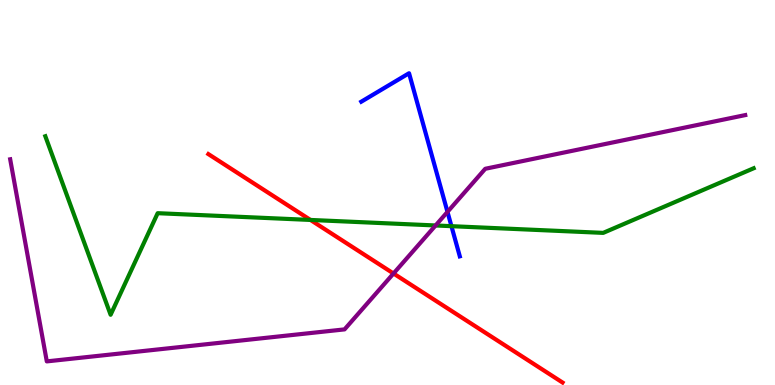[{'lines': ['blue', 'red'], 'intersections': []}, {'lines': ['green', 'red'], 'intersections': [{'x': 4.01, 'y': 4.29}]}, {'lines': ['purple', 'red'], 'intersections': [{'x': 5.08, 'y': 2.9}]}, {'lines': ['blue', 'green'], 'intersections': [{'x': 5.83, 'y': 4.13}]}, {'lines': ['blue', 'purple'], 'intersections': [{'x': 5.77, 'y': 4.5}]}, {'lines': ['green', 'purple'], 'intersections': [{'x': 5.62, 'y': 4.14}]}]